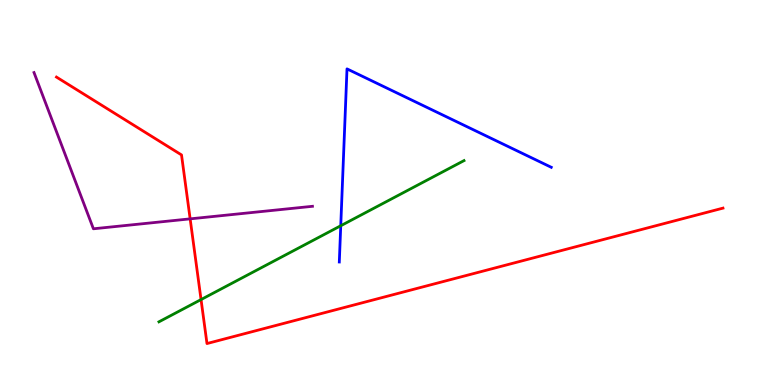[{'lines': ['blue', 'red'], 'intersections': []}, {'lines': ['green', 'red'], 'intersections': [{'x': 2.59, 'y': 2.22}]}, {'lines': ['purple', 'red'], 'intersections': [{'x': 2.45, 'y': 4.32}]}, {'lines': ['blue', 'green'], 'intersections': [{'x': 4.4, 'y': 4.14}]}, {'lines': ['blue', 'purple'], 'intersections': []}, {'lines': ['green', 'purple'], 'intersections': []}]